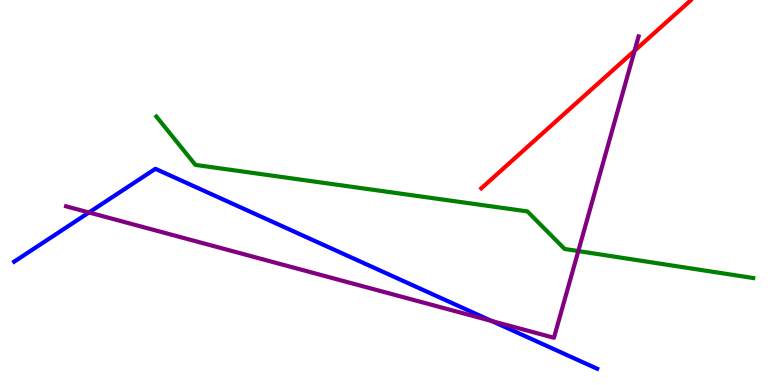[{'lines': ['blue', 'red'], 'intersections': []}, {'lines': ['green', 'red'], 'intersections': []}, {'lines': ['purple', 'red'], 'intersections': [{'x': 8.19, 'y': 8.68}]}, {'lines': ['blue', 'green'], 'intersections': []}, {'lines': ['blue', 'purple'], 'intersections': [{'x': 1.15, 'y': 4.48}, {'x': 6.34, 'y': 1.66}]}, {'lines': ['green', 'purple'], 'intersections': [{'x': 7.46, 'y': 3.48}]}]